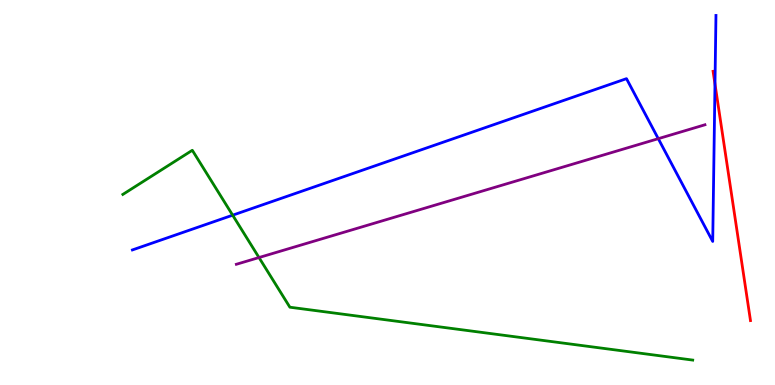[{'lines': ['blue', 'red'], 'intersections': [{'x': 9.23, 'y': 7.82}]}, {'lines': ['green', 'red'], 'intersections': []}, {'lines': ['purple', 'red'], 'intersections': []}, {'lines': ['blue', 'green'], 'intersections': [{'x': 3.0, 'y': 4.41}]}, {'lines': ['blue', 'purple'], 'intersections': [{'x': 8.49, 'y': 6.4}]}, {'lines': ['green', 'purple'], 'intersections': [{'x': 3.34, 'y': 3.31}]}]